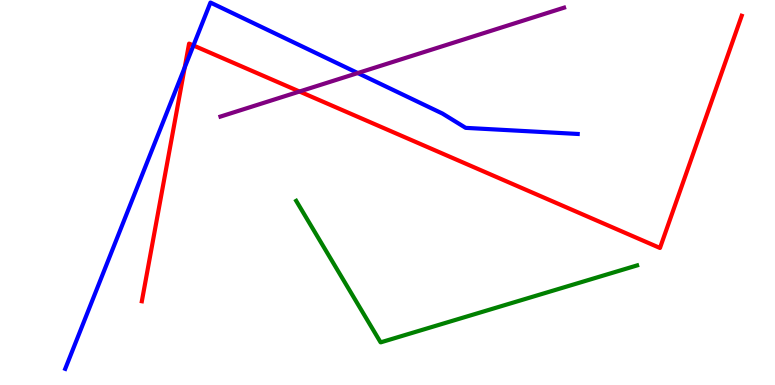[{'lines': ['blue', 'red'], 'intersections': [{'x': 2.38, 'y': 8.25}, {'x': 2.5, 'y': 8.82}]}, {'lines': ['green', 'red'], 'intersections': []}, {'lines': ['purple', 'red'], 'intersections': [{'x': 3.86, 'y': 7.62}]}, {'lines': ['blue', 'green'], 'intersections': []}, {'lines': ['blue', 'purple'], 'intersections': [{'x': 4.62, 'y': 8.1}]}, {'lines': ['green', 'purple'], 'intersections': []}]